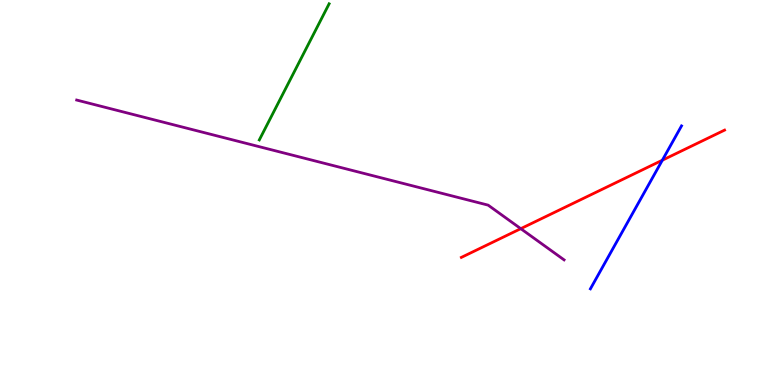[{'lines': ['blue', 'red'], 'intersections': [{'x': 8.55, 'y': 5.84}]}, {'lines': ['green', 'red'], 'intersections': []}, {'lines': ['purple', 'red'], 'intersections': [{'x': 6.72, 'y': 4.06}]}, {'lines': ['blue', 'green'], 'intersections': []}, {'lines': ['blue', 'purple'], 'intersections': []}, {'lines': ['green', 'purple'], 'intersections': []}]